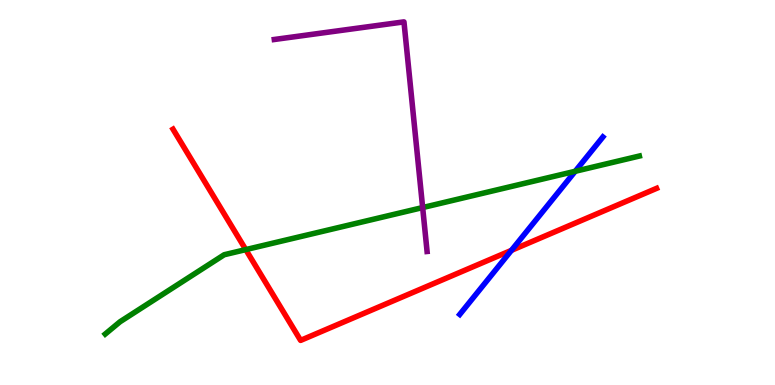[{'lines': ['blue', 'red'], 'intersections': [{'x': 6.6, 'y': 3.5}]}, {'lines': ['green', 'red'], 'intersections': [{'x': 3.17, 'y': 3.52}]}, {'lines': ['purple', 'red'], 'intersections': []}, {'lines': ['blue', 'green'], 'intersections': [{'x': 7.42, 'y': 5.55}]}, {'lines': ['blue', 'purple'], 'intersections': []}, {'lines': ['green', 'purple'], 'intersections': [{'x': 5.45, 'y': 4.61}]}]